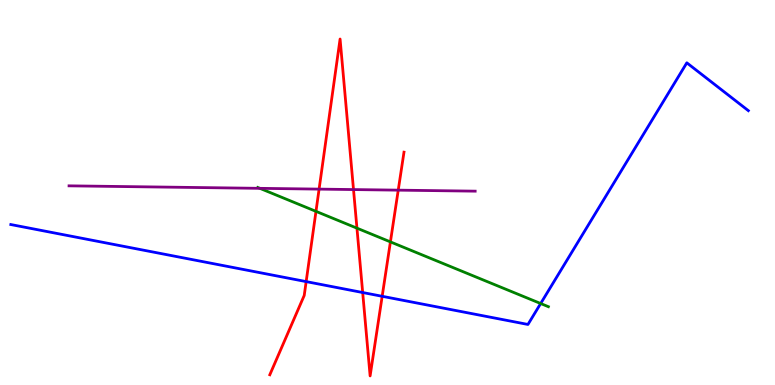[{'lines': ['blue', 'red'], 'intersections': [{'x': 3.95, 'y': 2.69}, {'x': 4.68, 'y': 2.4}, {'x': 4.93, 'y': 2.3}]}, {'lines': ['green', 'red'], 'intersections': [{'x': 4.08, 'y': 4.51}, {'x': 4.61, 'y': 4.07}, {'x': 5.04, 'y': 3.72}]}, {'lines': ['purple', 'red'], 'intersections': [{'x': 4.12, 'y': 5.09}, {'x': 4.56, 'y': 5.08}, {'x': 5.14, 'y': 5.06}]}, {'lines': ['blue', 'green'], 'intersections': [{'x': 6.98, 'y': 2.12}]}, {'lines': ['blue', 'purple'], 'intersections': []}, {'lines': ['green', 'purple'], 'intersections': [{'x': 3.35, 'y': 5.11}]}]